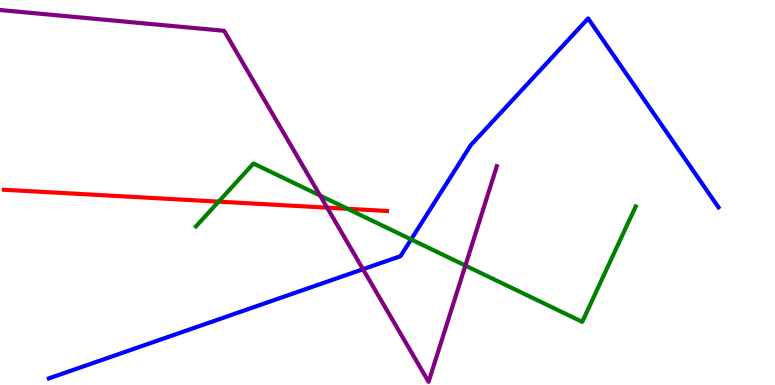[{'lines': ['blue', 'red'], 'intersections': []}, {'lines': ['green', 'red'], 'intersections': [{'x': 2.82, 'y': 4.76}, {'x': 4.48, 'y': 4.58}]}, {'lines': ['purple', 'red'], 'intersections': [{'x': 4.22, 'y': 4.61}]}, {'lines': ['blue', 'green'], 'intersections': [{'x': 5.3, 'y': 3.78}]}, {'lines': ['blue', 'purple'], 'intersections': [{'x': 4.68, 'y': 3.01}]}, {'lines': ['green', 'purple'], 'intersections': [{'x': 4.13, 'y': 4.92}, {'x': 6.0, 'y': 3.1}]}]